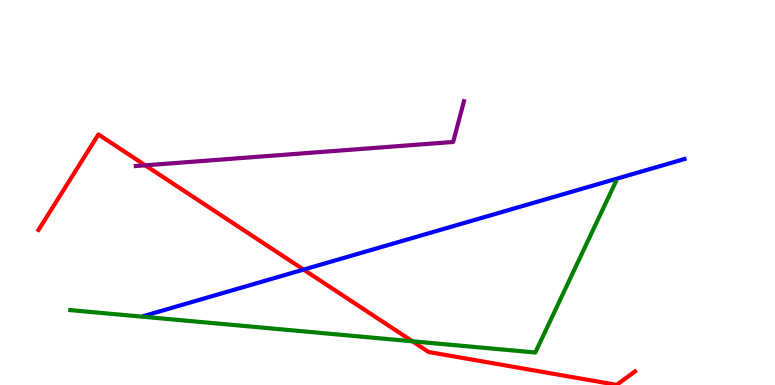[{'lines': ['blue', 'red'], 'intersections': [{'x': 3.92, 'y': 3.0}]}, {'lines': ['green', 'red'], 'intersections': [{'x': 5.32, 'y': 1.14}]}, {'lines': ['purple', 'red'], 'intersections': [{'x': 1.87, 'y': 5.71}]}, {'lines': ['blue', 'green'], 'intersections': []}, {'lines': ['blue', 'purple'], 'intersections': []}, {'lines': ['green', 'purple'], 'intersections': []}]